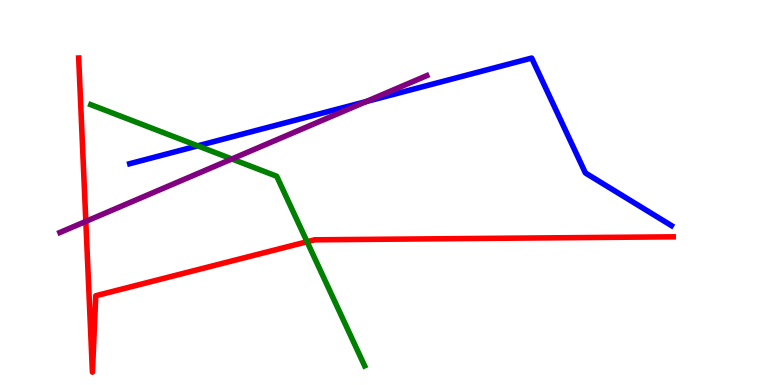[{'lines': ['blue', 'red'], 'intersections': []}, {'lines': ['green', 'red'], 'intersections': [{'x': 3.96, 'y': 3.72}]}, {'lines': ['purple', 'red'], 'intersections': [{'x': 1.11, 'y': 4.25}]}, {'lines': ['blue', 'green'], 'intersections': [{'x': 2.55, 'y': 6.21}]}, {'lines': ['blue', 'purple'], 'intersections': [{'x': 4.72, 'y': 7.36}]}, {'lines': ['green', 'purple'], 'intersections': [{'x': 2.99, 'y': 5.87}]}]